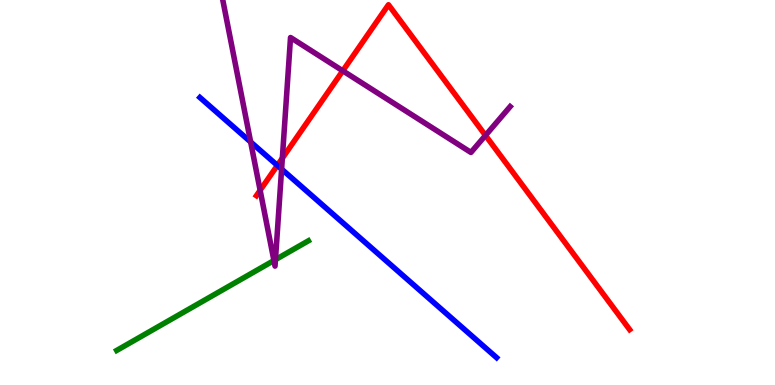[{'lines': ['blue', 'red'], 'intersections': [{'x': 3.58, 'y': 5.7}]}, {'lines': ['green', 'red'], 'intersections': []}, {'lines': ['purple', 'red'], 'intersections': [{'x': 3.36, 'y': 5.06}, {'x': 3.64, 'y': 5.89}, {'x': 4.42, 'y': 8.16}, {'x': 6.26, 'y': 6.48}]}, {'lines': ['blue', 'green'], 'intersections': []}, {'lines': ['blue', 'purple'], 'intersections': [{'x': 3.23, 'y': 6.31}, {'x': 3.63, 'y': 5.61}]}, {'lines': ['green', 'purple'], 'intersections': [{'x': 3.53, 'y': 3.23}, {'x': 3.55, 'y': 3.26}]}]